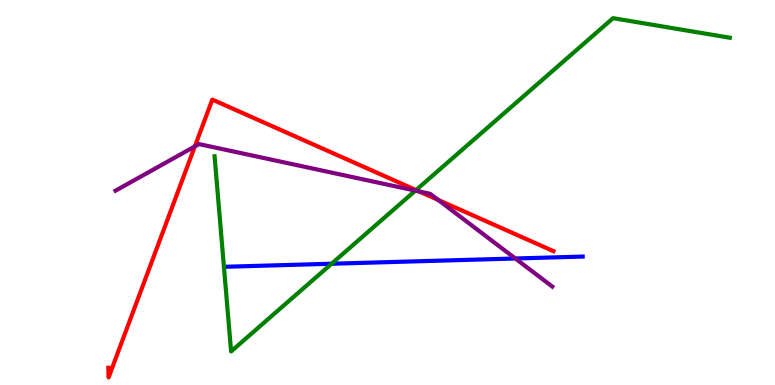[{'lines': ['blue', 'red'], 'intersections': []}, {'lines': ['green', 'red'], 'intersections': [{'x': 5.37, 'y': 5.06}]}, {'lines': ['purple', 'red'], 'intersections': [{'x': 2.51, 'y': 6.2}, {'x': 5.41, 'y': 5.03}, {'x': 5.65, 'y': 4.81}]}, {'lines': ['blue', 'green'], 'intersections': [{'x': 4.28, 'y': 3.15}]}, {'lines': ['blue', 'purple'], 'intersections': [{'x': 6.65, 'y': 3.29}]}, {'lines': ['green', 'purple'], 'intersections': [{'x': 5.36, 'y': 5.05}]}]